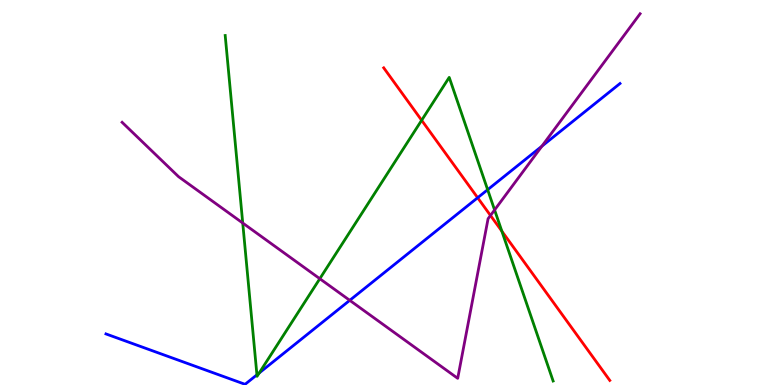[{'lines': ['blue', 'red'], 'intersections': [{'x': 6.16, 'y': 4.86}]}, {'lines': ['green', 'red'], 'intersections': [{'x': 5.44, 'y': 6.88}, {'x': 6.48, 'y': 4.0}]}, {'lines': ['purple', 'red'], 'intersections': [{'x': 6.33, 'y': 4.4}]}, {'lines': ['blue', 'green'], 'intersections': [{'x': 3.32, 'y': 0.265}, {'x': 3.34, 'y': 0.312}, {'x': 6.29, 'y': 5.07}]}, {'lines': ['blue', 'purple'], 'intersections': [{'x': 4.51, 'y': 2.2}, {'x': 6.99, 'y': 6.2}]}, {'lines': ['green', 'purple'], 'intersections': [{'x': 3.13, 'y': 4.21}, {'x': 4.13, 'y': 2.76}, {'x': 6.38, 'y': 4.55}]}]